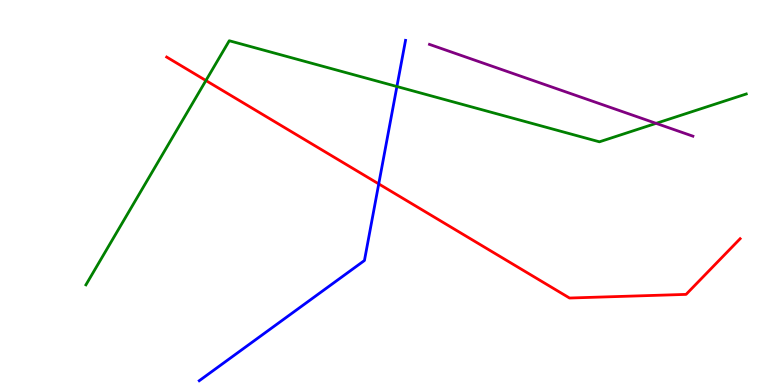[{'lines': ['blue', 'red'], 'intersections': [{'x': 4.89, 'y': 5.22}]}, {'lines': ['green', 'red'], 'intersections': [{'x': 2.66, 'y': 7.91}]}, {'lines': ['purple', 'red'], 'intersections': []}, {'lines': ['blue', 'green'], 'intersections': [{'x': 5.12, 'y': 7.75}]}, {'lines': ['blue', 'purple'], 'intersections': []}, {'lines': ['green', 'purple'], 'intersections': [{'x': 8.47, 'y': 6.8}]}]